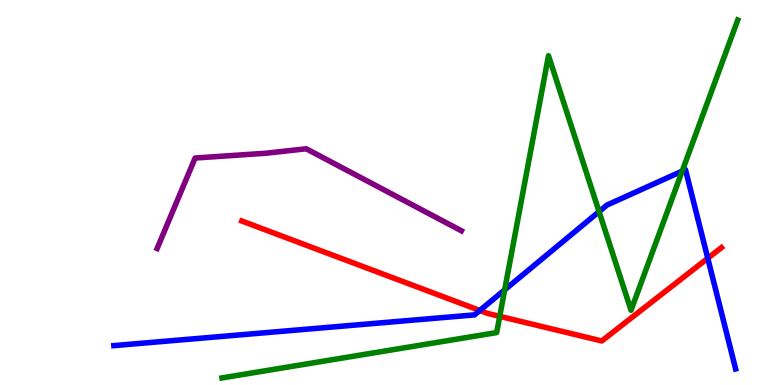[{'lines': ['blue', 'red'], 'intersections': [{'x': 6.19, 'y': 1.94}, {'x': 9.13, 'y': 3.29}]}, {'lines': ['green', 'red'], 'intersections': [{'x': 6.45, 'y': 1.78}]}, {'lines': ['purple', 'red'], 'intersections': []}, {'lines': ['blue', 'green'], 'intersections': [{'x': 6.51, 'y': 2.47}, {'x': 7.73, 'y': 4.5}, {'x': 8.8, 'y': 5.56}]}, {'lines': ['blue', 'purple'], 'intersections': []}, {'lines': ['green', 'purple'], 'intersections': []}]